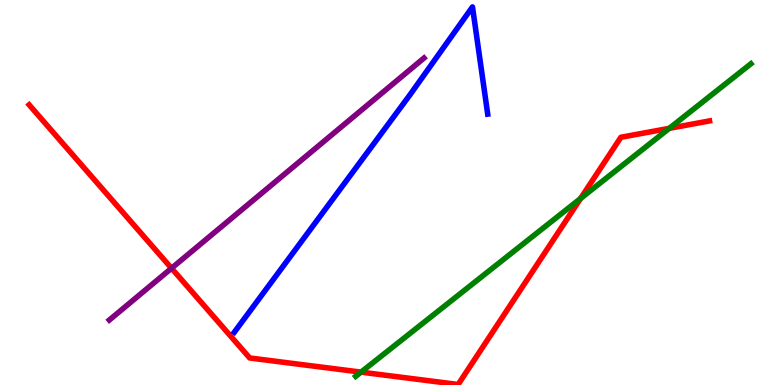[{'lines': ['blue', 'red'], 'intersections': []}, {'lines': ['green', 'red'], 'intersections': [{'x': 4.66, 'y': 0.334}, {'x': 7.49, 'y': 4.84}, {'x': 8.64, 'y': 6.67}]}, {'lines': ['purple', 'red'], 'intersections': [{'x': 2.21, 'y': 3.03}]}, {'lines': ['blue', 'green'], 'intersections': []}, {'lines': ['blue', 'purple'], 'intersections': []}, {'lines': ['green', 'purple'], 'intersections': []}]